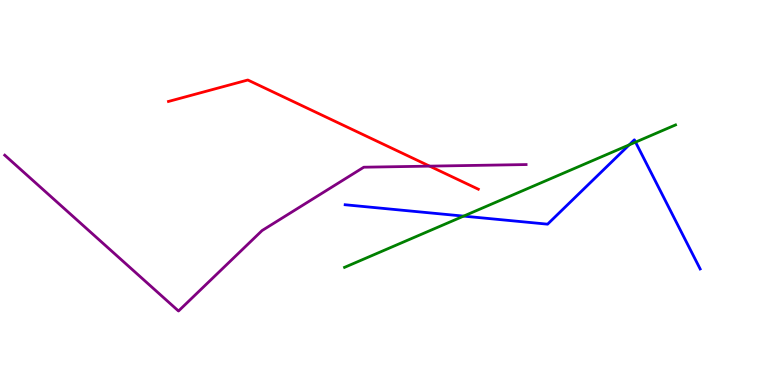[{'lines': ['blue', 'red'], 'intersections': []}, {'lines': ['green', 'red'], 'intersections': []}, {'lines': ['purple', 'red'], 'intersections': [{'x': 5.54, 'y': 5.68}]}, {'lines': ['blue', 'green'], 'intersections': [{'x': 5.98, 'y': 4.39}, {'x': 8.12, 'y': 6.24}, {'x': 8.2, 'y': 6.31}]}, {'lines': ['blue', 'purple'], 'intersections': []}, {'lines': ['green', 'purple'], 'intersections': []}]